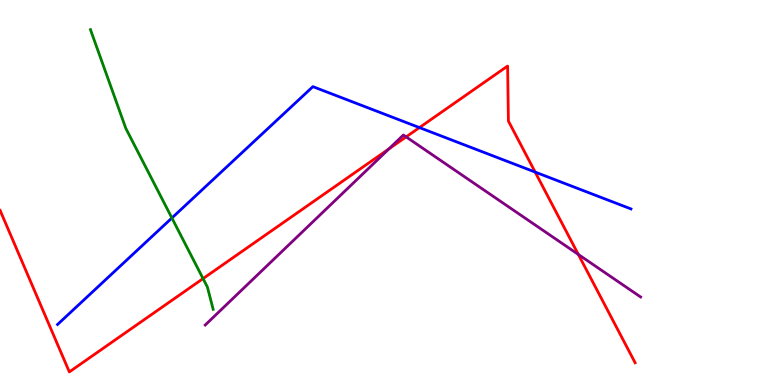[{'lines': ['blue', 'red'], 'intersections': [{'x': 5.41, 'y': 6.69}, {'x': 6.91, 'y': 5.53}]}, {'lines': ['green', 'red'], 'intersections': [{'x': 2.62, 'y': 2.76}]}, {'lines': ['purple', 'red'], 'intersections': [{'x': 5.02, 'y': 6.13}, {'x': 5.24, 'y': 6.44}, {'x': 7.46, 'y': 3.39}]}, {'lines': ['blue', 'green'], 'intersections': [{'x': 2.22, 'y': 4.34}]}, {'lines': ['blue', 'purple'], 'intersections': []}, {'lines': ['green', 'purple'], 'intersections': []}]